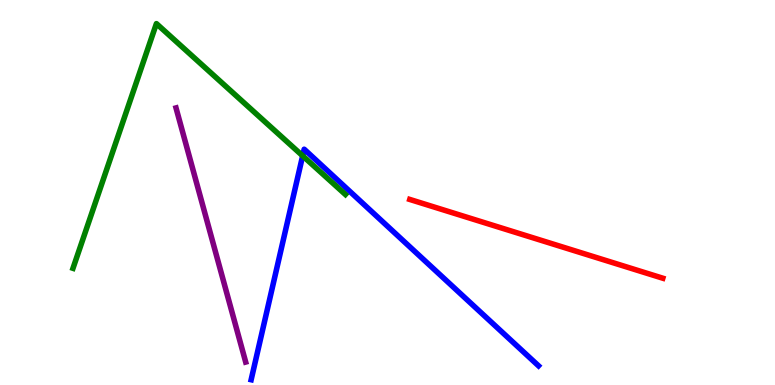[{'lines': ['blue', 'red'], 'intersections': []}, {'lines': ['green', 'red'], 'intersections': []}, {'lines': ['purple', 'red'], 'intersections': []}, {'lines': ['blue', 'green'], 'intersections': [{'x': 3.91, 'y': 5.95}]}, {'lines': ['blue', 'purple'], 'intersections': []}, {'lines': ['green', 'purple'], 'intersections': []}]